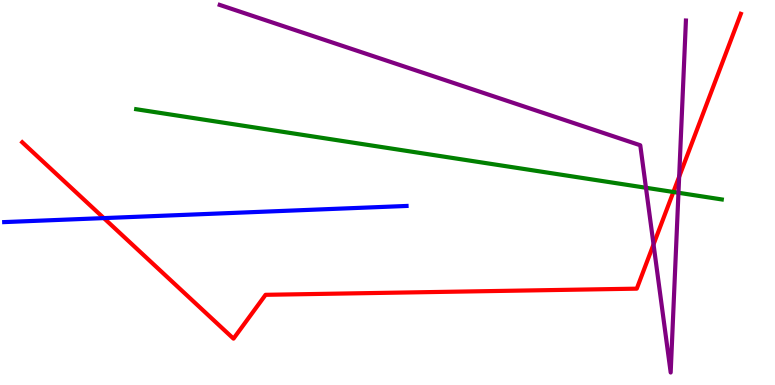[{'lines': ['blue', 'red'], 'intersections': [{'x': 1.34, 'y': 4.34}]}, {'lines': ['green', 'red'], 'intersections': [{'x': 8.69, 'y': 5.01}]}, {'lines': ['purple', 'red'], 'intersections': [{'x': 8.43, 'y': 3.65}, {'x': 8.76, 'y': 5.41}]}, {'lines': ['blue', 'green'], 'intersections': []}, {'lines': ['blue', 'purple'], 'intersections': []}, {'lines': ['green', 'purple'], 'intersections': [{'x': 8.33, 'y': 5.12}, {'x': 8.75, 'y': 4.99}]}]